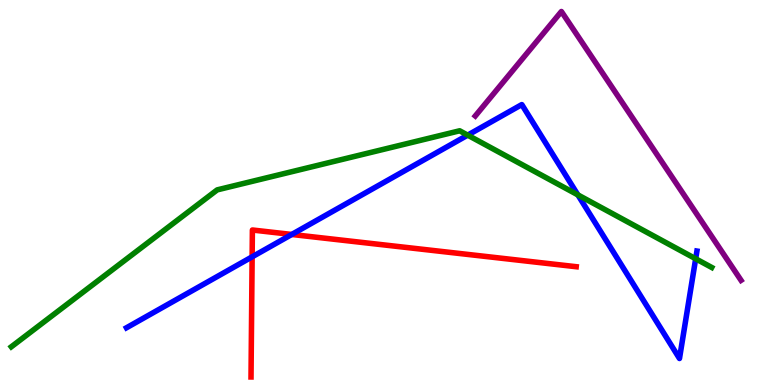[{'lines': ['blue', 'red'], 'intersections': [{'x': 3.25, 'y': 3.33}, {'x': 3.76, 'y': 3.91}]}, {'lines': ['green', 'red'], 'intersections': []}, {'lines': ['purple', 'red'], 'intersections': []}, {'lines': ['blue', 'green'], 'intersections': [{'x': 6.03, 'y': 6.49}, {'x': 7.46, 'y': 4.94}, {'x': 8.98, 'y': 3.28}]}, {'lines': ['blue', 'purple'], 'intersections': []}, {'lines': ['green', 'purple'], 'intersections': []}]